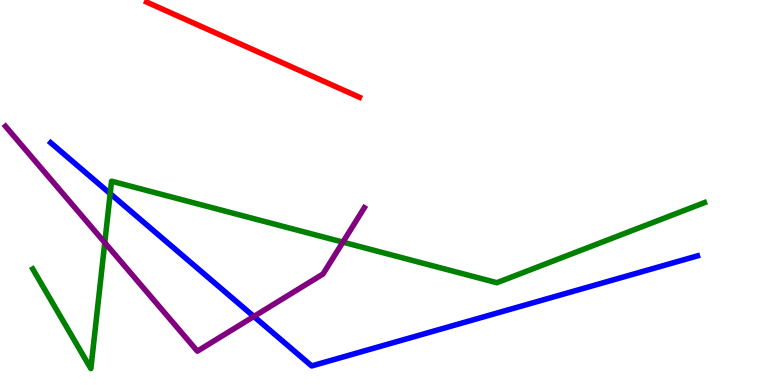[{'lines': ['blue', 'red'], 'intersections': []}, {'lines': ['green', 'red'], 'intersections': []}, {'lines': ['purple', 'red'], 'intersections': []}, {'lines': ['blue', 'green'], 'intersections': [{'x': 1.42, 'y': 4.97}]}, {'lines': ['blue', 'purple'], 'intersections': [{'x': 3.28, 'y': 1.78}]}, {'lines': ['green', 'purple'], 'intersections': [{'x': 1.35, 'y': 3.7}, {'x': 4.42, 'y': 3.71}]}]